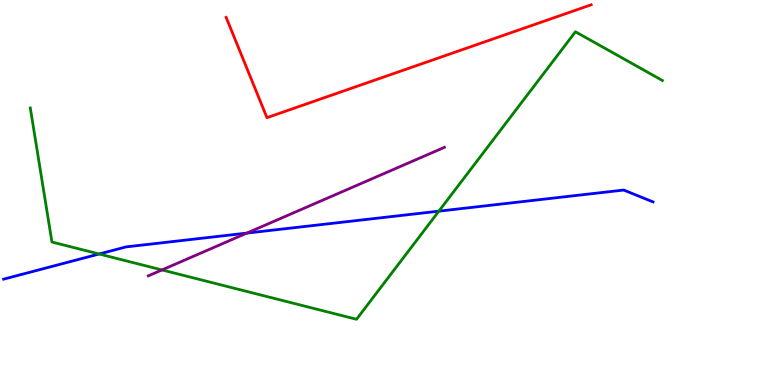[{'lines': ['blue', 'red'], 'intersections': []}, {'lines': ['green', 'red'], 'intersections': []}, {'lines': ['purple', 'red'], 'intersections': []}, {'lines': ['blue', 'green'], 'intersections': [{'x': 1.28, 'y': 3.4}, {'x': 5.66, 'y': 4.52}]}, {'lines': ['blue', 'purple'], 'intersections': [{'x': 3.19, 'y': 3.95}]}, {'lines': ['green', 'purple'], 'intersections': [{'x': 2.09, 'y': 2.99}]}]